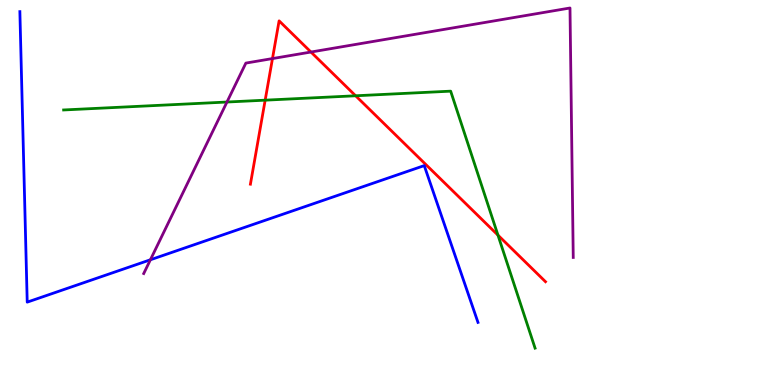[{'lines': ['blue', 'red'], 'intersections': []}, {'lines': ['green', 'red'], 'intersections': [{'x': 3.42, 'y': 7.4}, {'x': 4.59, 'y': 7.51}, {'x': 6.43, 'y': 3.89}]}, {'lines': ['purple', 'red'], 'intersections': [{'x': 3.52, 'y': 8.48}, {'x': 4.01, 'y': 8.65}]}, {'lines': ['blue', 'green'], 'intersections': []}, {'lines': ['blue', 'purple'], 'intersections': [{'x': 1.94, 'y': 3.25}]}, {'lines': ['green', 'purple'], 'intersections': [{'x': 2.93, 'y': 7.35}]}]